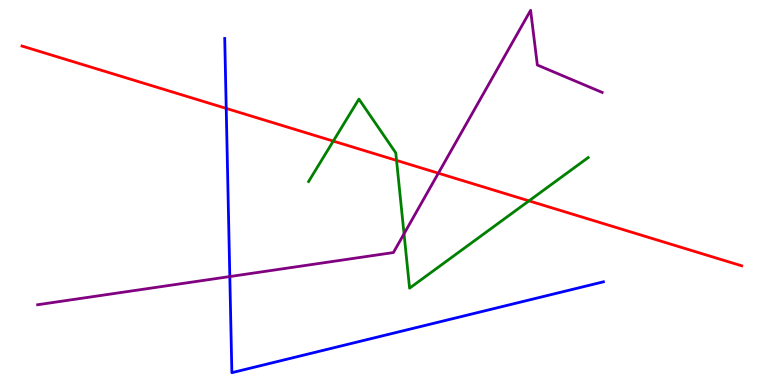[{'lines': ['blue', 'red'], 'intersections': [{'x': 2.92, 'y': 7.18}]}, {'lines': ['green', 'red'], 'intersections': [{'x': 4.3, 'y': 6.34}, {'x': 5.12, 'y': 5.83}, {'x': 6.83, 'y': 4.78}]}, {'lines': ['purple', 'red'], 'intersections': [{'x': 5.66, 'y': 5.5}]}, {'lines': ['blue', 'green'], 'intersections': []}, {'lines': ['blue', 'purple'], 'intersections': [{'x': 2.97, 'y': 2.82}]}, {'lines': ['green', 'purple'], 'intersections': [{'x': 5.21, 'y': 3.93}]}]